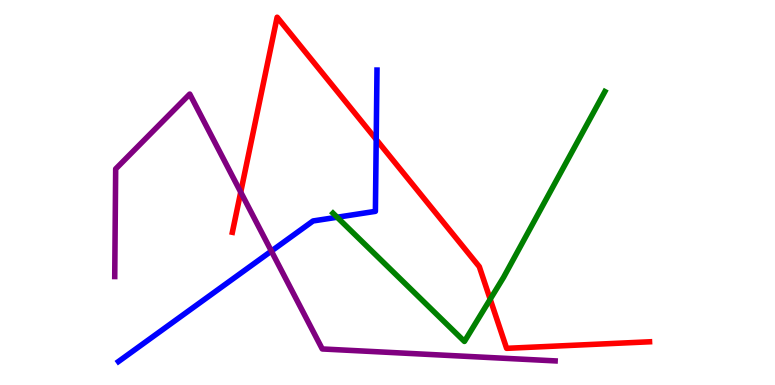[{'lines': ['blue', 'red'], 'intersections': [{'x': 4.85, 'y': 6.38}]}, {'lines': ['green', 'red'], 'intersections': [{'x': 6.33, 'y': 2.23}]}, {'lines': ['purple', 'red'], 'intersections': [{'x': 3.11, 'y': 5.01}]}, {'lines': ['blue', 'green'], 'intersections': [{'x': 4.35, 'y': 4.36}]}, {'lines': ['blue', 'purple'], 'intersections': [{'x': 3.5, 'y': 3.48}]}, {'lines': ['green', 'purple'], 'intersections': []}]